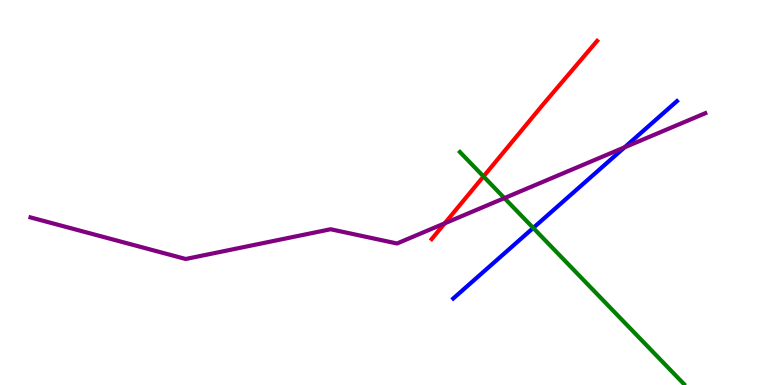[{'lines': ['blue', 'red'], 'intersections': []}, {'lines': ['green', 'red'], 'intersections': [{'x': 6.24, 'y': 5.42}]}, {'lines': ['purple', 'red'], 'intersections': [{'x': 5.74, 'y': 4.2}]}, {'lines': ['blue', 'green'], 'intersections': [{'x': 6.88, 'y': 4.08}]}, {'lines': ['blue', 'purple'], 'intersections': [{'x': 8.06, 'y': 6.17}]}, {'lines': ['green', 'purple'], 'intersections': [{'x': 6.51, 'y': 4.85}]}]